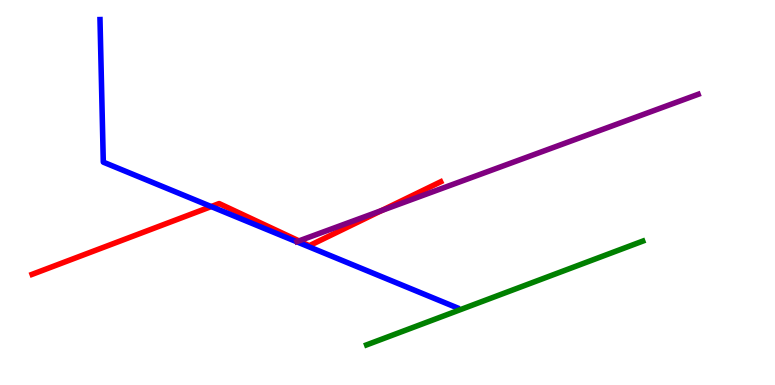[{'lines': ['blue', 'red'], 'intersections': [{'x': 2.73, 'y': 4.63}]}, {'lines': ['green', 'red'], 'intersections': []}, {'lines': ['purple', 'red'], 'intersections': [{'x': 3.86, 'y': 3.74}, {'x': 4.92, 'y': 4.53}]}, {'lines': ['blue', 'green'], 'intersections': []}, {'lines': ['blue', 'purple'], 'intersections': []}, {'lines': ['green', 'purple'], 'intersections': []}]